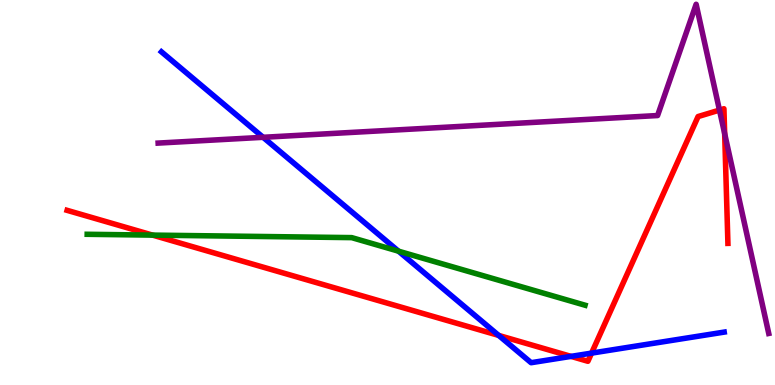[{'lines': ['blue', 'red'], 'intersections': [{'x': 6.43, 'y': 1.29}, {'x': 7.37, 'y': 0.743}, {'x': 7.63, 'y': 0.828}]}, {'lines': ['green', 'red'], 'intersections': [{'x': 1.97, 'y': 3.89}]}, {'lines': ['purple', 'red'], 'intersections': [{'x': 9.28, 'y': 7.14}, {'x': 9.35, 'y': 6.53}]}, {'lines': ['blue', 'green'], 'intersections': [{'x': 5.14, 'y': 3.48}]}, {'lines': ['blue', 'purple'], 'intersections': [{'x': 3.39, 'y': 6.43}]}, {'lines': ['green', 'purple'], 'intersections': []}]